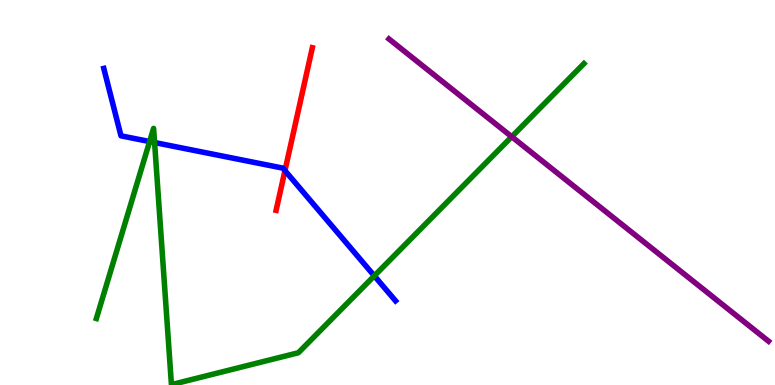[{'lines': ['blue', 'red'], 'intersections': [{'x': 3.68, 'y': 5.57}]}, {'lines': ['green', 'red'], 'intersections': []}, {'lines': ['purple', 'red'], 'intersections': []}, {'lines': ['blue', 'green'], 'intersections': [{'x': 1.93, 'y': 6.32}, {'x': 1.99, 'y': 6.3}, {'x': 4.83, 'y': 2.84}]}, {'lines': ['blue', 'purple'], 'intersections': []}, {'lines': ['green', 'purple'], 'intersections': [{'x': 6.6, 'y': 6.45}]}]